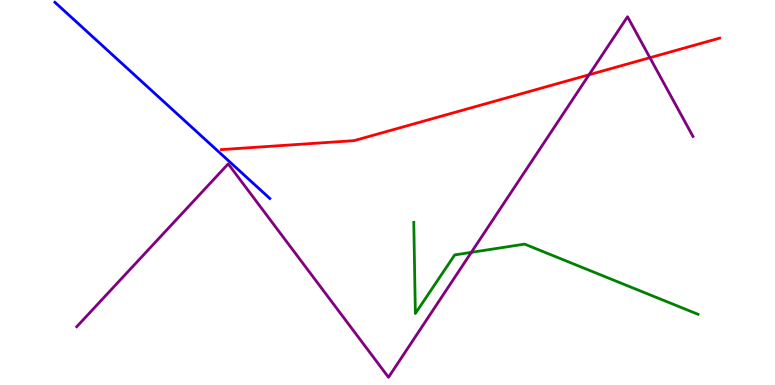[{'lines': ['blue', 'red'], 'intersections': []}, {'lines': ['green', 'red'], 'intersections': []}, {'lines': ['purple', 'red'], 'intersections': [{'x': 7.6, 'y': 8.06}, {'x': 8.39, 'y': 8.5}]}, {'lines': ['blue', 'green'], 'intersections': []}, {'lines': ['blue', 'purple'], 'intersections': []}, {'lines': ['green', 'purple'], 'intersections': [{'x': 6.08, 'y': 3.45}]}]